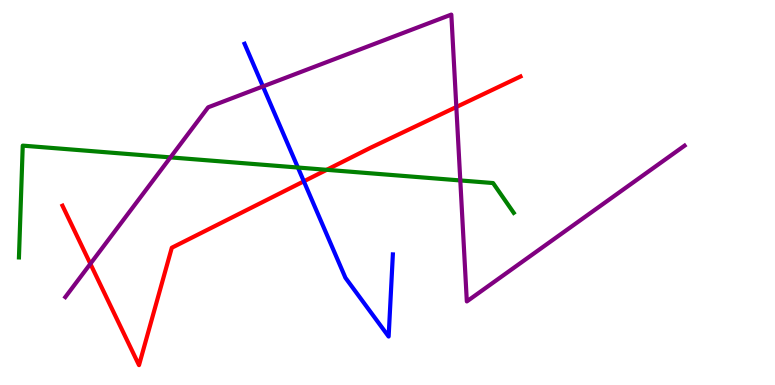[{'lines': ['blue', 'red'], 'intersections': [{'x': 3.92, 'y': 5.29}]}, {'lines': ['green', 'red'], 'intersections': [{'x': 4.22, 'y': 5.59}]}, {'lines': ['purple', 'red'], 'intersections': [{'x': 1.17, 'y': 3.15}, {'x': 5.89, 'y': 7.22}]}, {'lines': ['blue', 'green'], 'intersections': [{'x': 3.84, 'y': 5.65}]}, {'lines': ['blue', 'purple'], 'intersections': [{'x': 3.39, 'y': 7.76}]}, {'lines': ['green', 'purple'], 'intersections': [{'x': 2.2, 'y': 5.91}, {'x': 5.94, 'y': 5.31}]}]